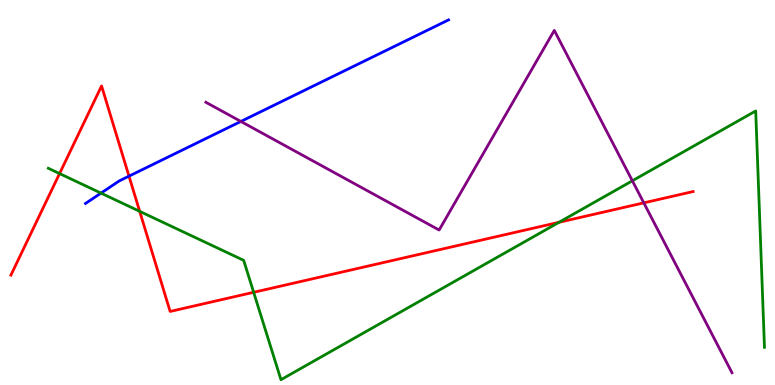[{'lines': ['blue', 'red'], 'intersections': [{'x': 1.66, 'y': 5.42}]}, {'lines': ['green', 'red'], 'intersections': [{'x': 0.769, 'y': 5.49}, {'x': 1.8, 'y': 4.51}, {'x': 3.27, 'y': 2.41}, {'x': 7.21, 'y': 4.23}]}, {'lines': ['purple', 'red'], 'intersections': [{'x': 8.31, 'y': 4.73}]}, {'lines': ['blue', 'green'], 'intersections': [{'x': 1.3, 'y': 4.98}]}, {'lines': ['blue', 'purple'], 'intersections': [{'x': 3.11, 'y': 6.85}]}, {'lines': ['green', 'purple'], 'intersections': [{'x': 8.16, 'y': 5.3}]}]